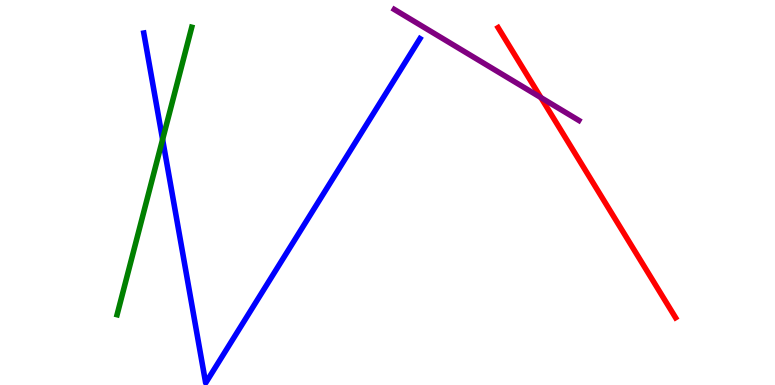[{'lines': ['blue', 'red'], 'intersections': []}, {'lines': ['green', 'red'], 'intersections': []}, {'lines': ['purple', 'red'], 'intersections': [{'x': 6.98, 'y': 7.46}]}, {'lines': ['blue', 'green'], 'intersections': [{'x': 2.1, 'y': 6.38}]}, {'lines': ['blue', 'purple'], 'intersections': []}, {'lines': ['green', 'purple'], 'intersections': []}]